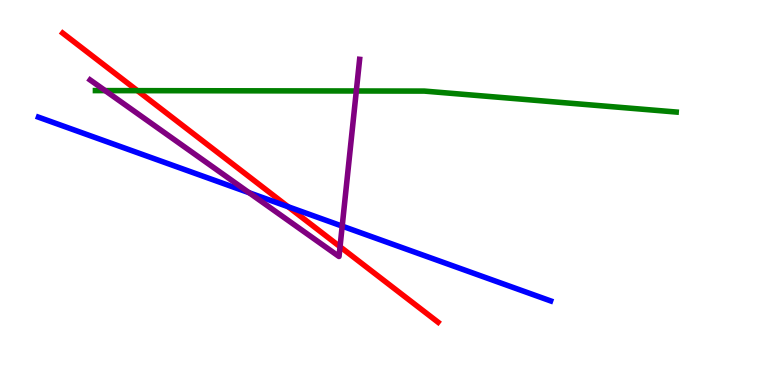[{'lines': ['blue', 'red'], 'intersections': [{'x': 3.72, 'y': 4.63}]}, {'lines': ['green', 'red'], 'intersections': [{'x': 1.77, 'y': 7.65}]}, {'lines': ['purple', 'red'], 'intersections': [{'x': 4.39, 'y': 3.59}]}, {'lines': ['blue', 'green'], 'intersections': []}, {'lines': ['blue', 'purple'], 'intersections': [{'x': 3.21, 'y': 4.99}, {'x': 4.42, 'y': 4.13}]}, {'lines': ['green', 'purple'], 'intersections': [{'x': 1.36, 'y': 7.65}, {'x': 4.6, 'y': 7.64}]}]